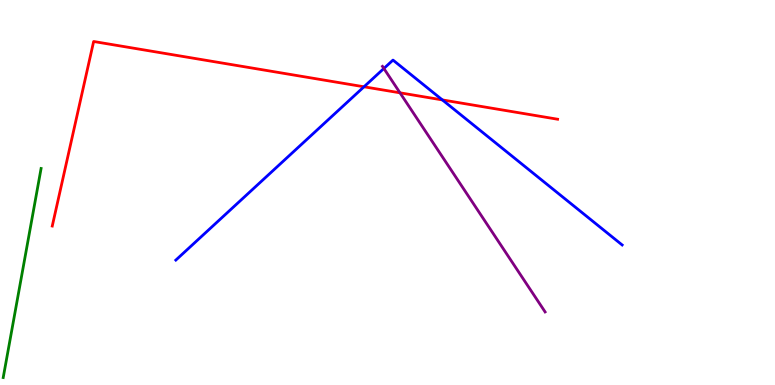[{'lines': ['blue', 'red'], 'intersections': [{'x': 4.7, 'y': 7.75}, {'x': 5.71, 'y': 7.4}]}, {'lines': ['green', 'red'], 'intersections': []}, {'lines': ['purple', 'red'], 'intersections': [{'x': 5.16, 'y': 7.59}]}, {'lines': ['blue', 'green'], 'intersections': []}, {'lines': ['blue', 'purple'], 'intersections': [{'x': 4.95, 'y': 8.22}]}, {'lines': ['green', 'purple'], 'intersections': []}]